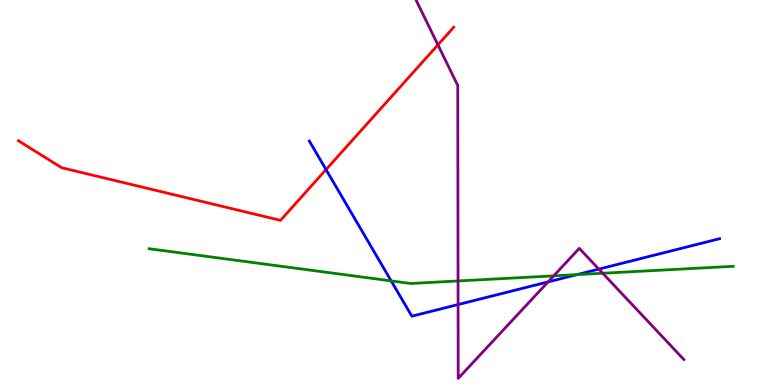[{'lines': ['blue', 'red'], 'intersections': [{'x': 4.21, 'y': 5.6}]}, {'lines': ['green', 'red'], 'intersections': []}, {'lines': ['purple', 'red'], 'intersections': [{'x': 5.65, 'y': 8.83}]}, {'lines': ['blue', 'green'], 'intersections': [{'x': 5.05, 'y': 2.7}, {'x': 7.44, 'y': 2.87}]}, {'lines': ['blue', 'purple'], 'intersections': [{'x': 5.91, 'y': 2.09}, {'x': 7.07, 'y': 2.68}, {'x': 7.73, 'y': 3.01}]}, {'lines': ['green', 'purple'], 'intersections': [{'x': 5.91, 'y': 2.7}, {'x': 7.14, 'y': 2.83}, {'x': 7.78, 'y': 2.9}]}]